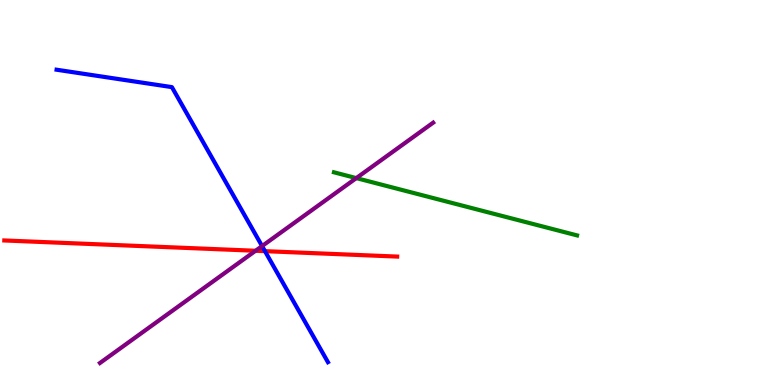[{'lines': ['blue', 'red'], 'intersections': [{'x': 3.42, 'y': 3.48}]}, {'lines': ['green', 'red'], 'intersections': []}, {'lines': ['purple', 'red'], 'intersections': [{'x': 3.3, 'y': 3.49}]}, {'lines': ['blue', 'green'], 'intersections': []}, {'lines': ['blue', 'purple'], 'intersections': [{'x': 3.38, 'y': 3.61}]}, {'lines': ['green', 'purple'], 'intersections': [{'x': 4.6, 'y': 5.37}]}]